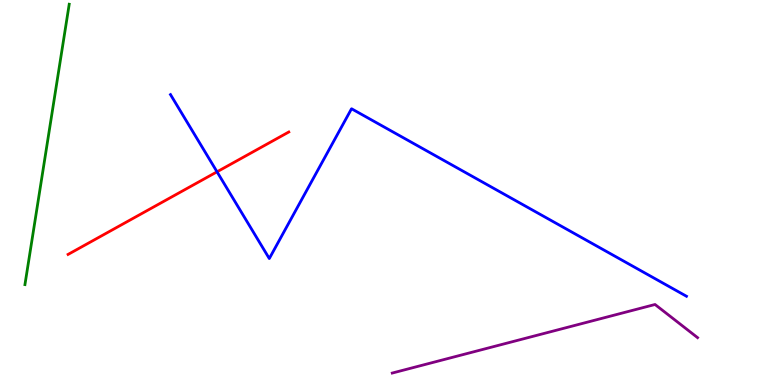[{'lines': ['blue', 'red'], 'intersections': [{'x': 2.8, 'y': 5.54}]}, {'lines': ['green', 'red'], 'intersections': []}, {'lines': ['purple', 'red'], 'intersections': []}, {'lines': ['blue', 'green'], 'intersections': []}, {'lines': ['blue', 'purple'], 'intersections': []}, {'lines': ['green', 'purple'], 'intersections': []}]